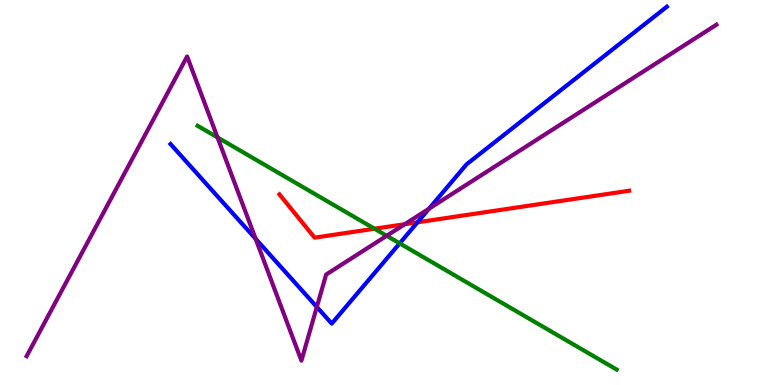[{'lines': ['blue', 'red'], 'intersections': [{'x': 5.39, 'y': 4.23}]}, {'lines': ['green', 'red'], 'intersections': [{'x': 4.83, 'y': 4.06}]}, {'lines': ['purple', 'red'], 'intersections': [{'x': 5.22, 'y': 4.18}]}, {'lines': ['blue', 'green'], 'intersections': [{'x': 5.16, 'y': 3.68}]}, {'lines': ['blue', 'purple'], 'intersections': [{'x': 3.3, 'y': 3.8}, {'x': 4.09, 'y': 2.03}, {'x': 5.54, 'y': 4.58}]}, {'lines': ['green', 'purple'], 'intersections': [{'x': 2.81, 'y': 6.43}, {'x': 4.99, 'y': 3.88}]}]